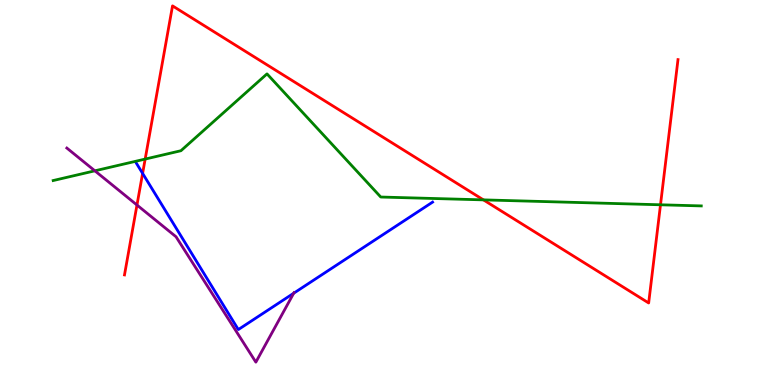[{'lines': ['blue', 'red'], 'intersections': [{'x': 1.84, 'y': 5.5}]}, {'lines': ['green', 'red'], 'intersections': [{'x': 1.87, 'y': 5.87}, {'x': 6.24, 'y': 4.81}, {'x': 8.52, 'y': 4.68}]}, {'lines': ['purple', 'red'], 'intersections': [{'x': 1.77, 'y': 4.67}]}, {'lines': ['blue', 'green'], 'intersections': []}, {'lines': ['blue', 'purple'], 'intersections': [{'x': 3.79, 'y': 2.38}]}, {'lines': ['green', 'purple'], 'intersections': [{'x': 1.22, 'y': 5.56}]}]